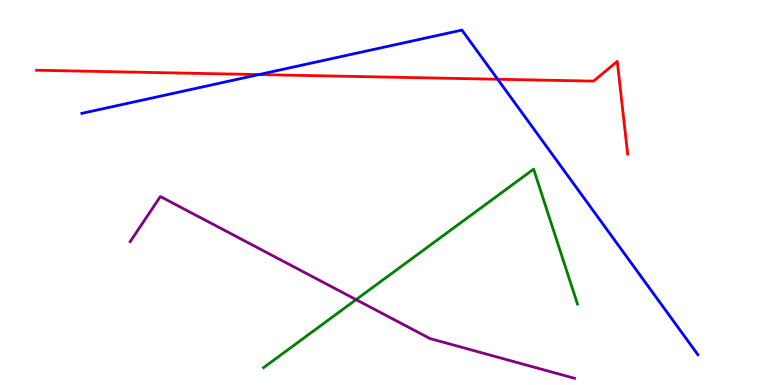[{'lines': ['blue', 'red'], 'intersections': [{'x': 3.34, 'y': 8.06}, {'x': 6.42, 'y': 7.94}]}, {'lines': ['green', 'red'], 'intersections': []}, {'lines': ['purple', 'red'], 'intersections': []}, {'lines': ['blue', 'green'], 'intersections': []}, {'lines': ['blue', 'purple'], 'intersections': []}, {'lines': ['green', 'purple'], 'intersections': [{'x': 4.59, 'y': 2.22}]}]